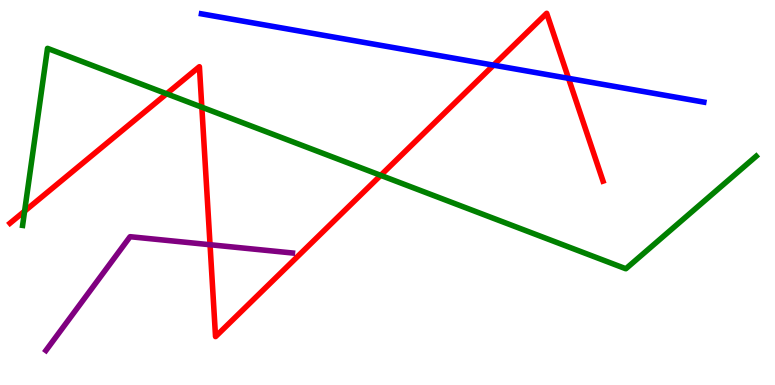[{'lines': ['blue', 'red'], 'intersections': [{'x': 6.37, 'y': 8.31}, {'x': 7.34, 'y': 7.97}]}, {'lines': ['green', 'red'], 'intersections': [{'x': 0.317, 'y': 4.52}, {'x': 2.15, 'y': 7.56}, {'x': 2.6, 'y': 7.22}, {'x': 4.91, 'y': 5.45}]}, {'lines': ['purple', 'red'], 'intersections': [{'x': 2.71, 'y': 3.64}]}, {'lines': ['blue', 'green'], 'intersections': []}, {'lines': ['blue', 'purple'], 'intersections': []}, {'lines': ['green', 'purple'], 'intersections': []}]